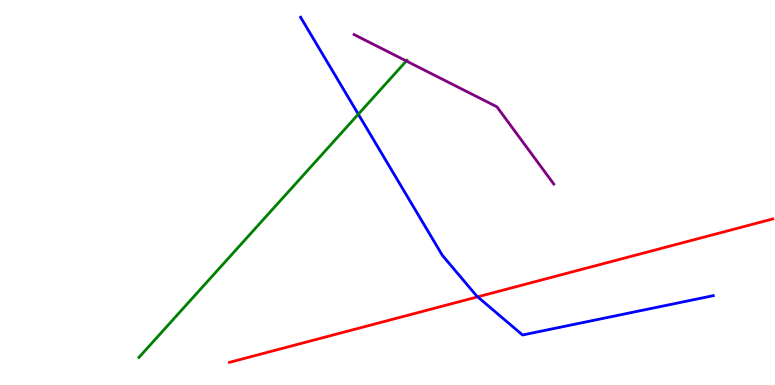[{'lines': ['blue', 'red'], 'intersections': [{'x': 6.16, 'y': 2.29}]}, {'lines': ['green', 'red'], 'intersections': []}, {'lines': ['purple', 'red'], 'intersections': []}, {'lines': ['blue', 'green'], 'intersections': [{'x': 4.62, 'y': 7.03}]}, {'lines': ['blue', 'purple'], 'intersections': []}, {'lines': ['green', 'purple'], 'intersections': [{'x': 5.24, 'y': 8.42}]}]